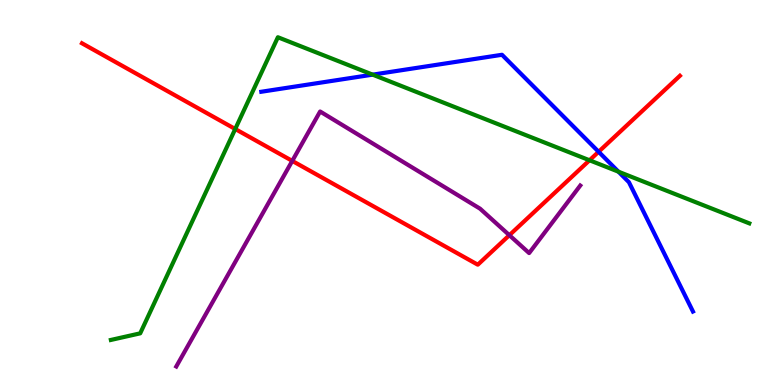[{'lines': ['blue', 'red'], 'intersections': [{'x': 7.72, 'y': 6.06}]}, {'lines': ['green', 'red'], 'intersections': [{'x': 3.04, 'y': 6.65}, {'x': 7.61, 'y': 5.84}]}, {'lines': ['purple', 'red'], 'intersections': [{'x': 3.77, 'y': 5.82}, {'x': 6.57, 'y': 3.89}]}, {'lines': ['blue', 'green'], 'intersections': [{'x': 4.81, 'y': 8.06}, {'x': 7.98, 'y': 5.54}]}, {'lines': ['blue', 'purple'], 'intersections': []}, {'lines': ['green', 'purple'], 'intersections': []}]